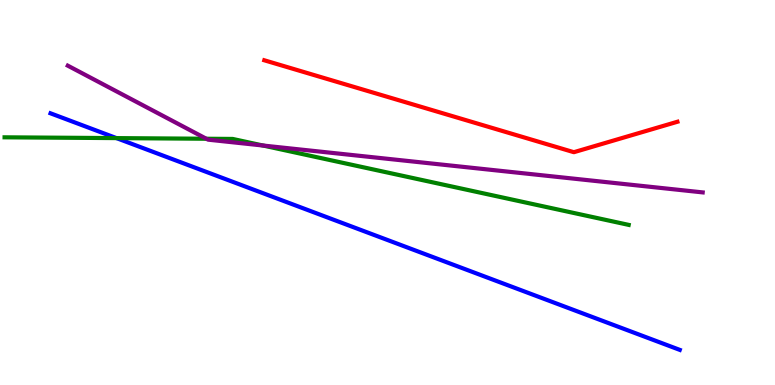[{'lines': ['blue', 'red'], 'intersections': []}, {'lines': ['green', 'red'], 'intersections': []}, {'lines': ['purple', 'red'], 'intersections': []}, {'lines': ['blue', 'green'], 'intersections': [{'x': 1.5, 'y': 6.41}]}, {'lines': ['blue', 'purple'], 'intersections': []}, {'lines': ['green', 'purple'], 'intersections': [{'x': 2.66, 'y': 6.4}, {'x': 3.39, 'y': 6.22}]}]